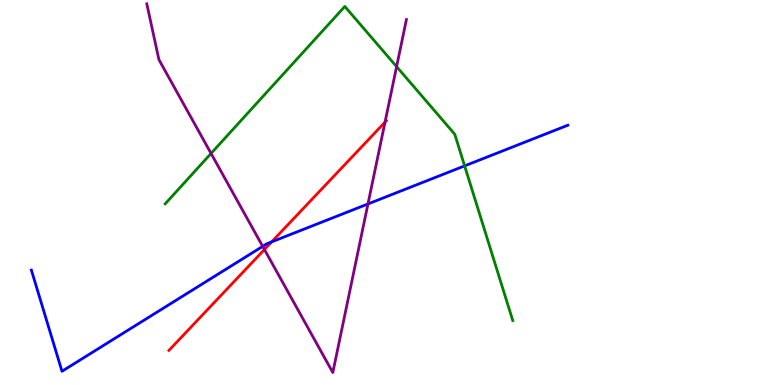[{'lines': ['blue', 'red'], 'intersections': [{'x': 3.51, 'y': 3.72}]}, {'lines': ['green', 'red'], 'intersections': []}, {'lines': ['purple', 'red'], 'intersections': [{'x': 3.41, 'y': 3.52}, {'x': 4.97, 'y': 6.83}]}, {'lines': ['blue', 'green'], 'intersections': [{'x': 6.0, 'y': 5.69}]}, {'lines': ['blue', 'purple'], 'intersections': [{'x': 3.39, 'y': 3.6}, {'x': 4.75, 'y': 4.7}]}, {'lines': ['green', 'purple'], 'intersections': [{'x': 2.72, 'y': 6.01}, {'x': 5.12, 'y': 8.27}]}]